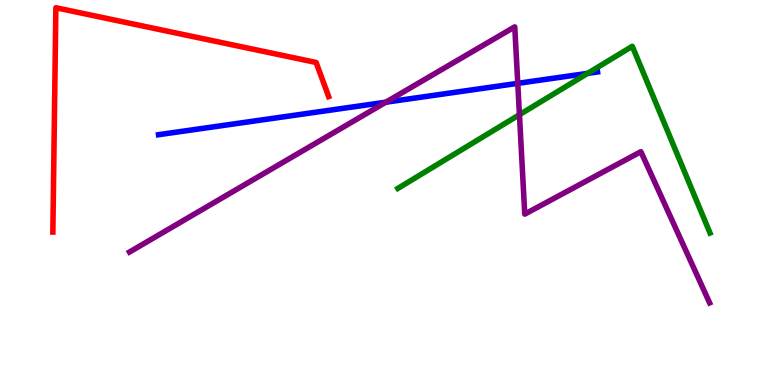[{'lines': ['blue', 'red'], 'intersections': []}, {'lines': ['green', 'red'], 'intersections': []}, {'lines': ['purple', 'red'], 'intersections': []}, {'lines': ['blue', 'green'], 'intersections': [{'x': 7.58, 'y': 8.09}]}, {'lines': ['blue', 'purple'], 'intersections': [{'x': 4.98, 'y': 7.35}, {'x': 6.68, 'y': 7.84}]}, {'lines': ['green', 'purple'], 'intersections': [{'x': 6.7, 'y': 7.02}]}]